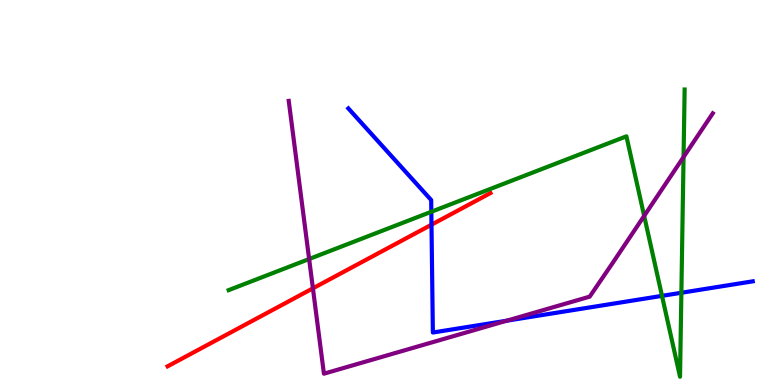[{'lines': ['blue', 'red'], 'intersections': [{'x': 5.57, 'y': 4.16}]}, {'lines': ['green', 'red'], 'intersections': []}, {'lines': ['purple', 'red'], 'intersections': [{'x': 4.04, 'y': 2.51}]}, {'lines': ['blue', 'green'], 'intersections': [{'x': 5.57, 'y': 4.5}, {'x': 8.54, 'y': 2.32}, {'x': 8.79, 'y': 2.4}]}, {'lines': ['blue', 'purple'], 'intersections': [{'x': 6.54, 'y': 1.67}]}, {'lines': ['green', 'purple'], 'intersections': [{'x': 3.99, 'y': 3.27}, {'x': 8.31, 'y': 4.39}, {'x': 8.82, 'y': 5.92}]}]